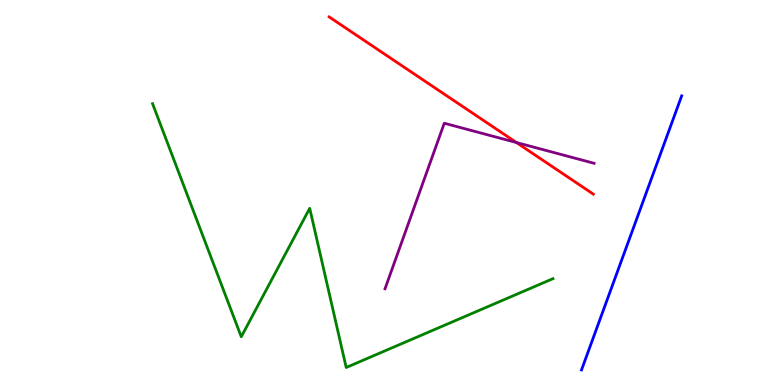[{'lines': ['blue', 'red'], 'intersections': []}, {'lines': ['green', 'red'], 'intersections': []}, {'lines': ['purple', 'red'], 'intersections': [{'x': 6.66, 'y': 6.3}]}, {'lines': ['blue', 'green'], 'intersections': []}, {'lines': ['blue', 'purple'], 'intersections': []}, {'lines': ['green', 'purple'], 'intersections': []}]